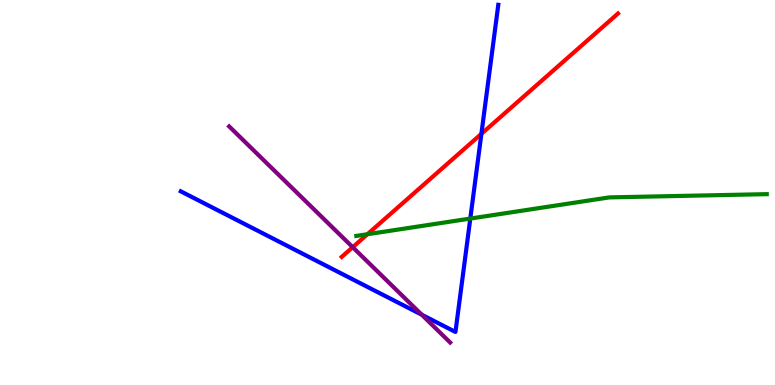[{'lines': ['blue', 'red'], 'intersections': [{'x': 6.21, 'y': 6.52}]}, {'lines': ['green', 'red'], 'intersections': [{'x': 4.74, 'y': 3.92}]}, {'lines': ['purple', 'red'], 'intersections': [{'x': 4.55, 'y': 3.58}]}, {'lines': ['blue', 'green'], 'intersections': [{'x': 6.07, 'y': 4.32}]}, {'lines': ['blue', 'purple'], 'intersections': [{'x': 5.44, 'y': 1.83}]}, {'lines': ['green', 'purple'], 'intersections': []}]